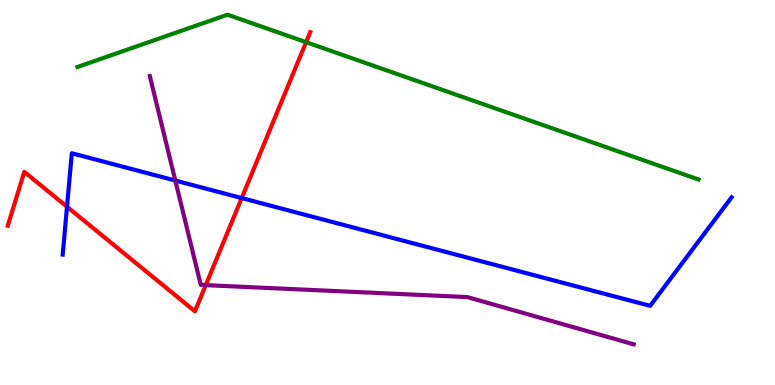[{'lines': ['blue', 'red'], 'intersections': [{'x': 0.865, 'y': 4.63}, {'x': 3.12, 'y': 4.86}]}, {'lines': ['green', 'red'], 'intersections': [{'x': 3.95, 'y': 8.9}]}, {'lines': ['purple', 'red'], 'intersections': [{'x': 2.65, 'y': 2.59}]}, {'lines': ['blue', 'green'], 'intersections': []}, {'lines': ['blue', 'purple'], 'intersections': [{'x': 2.26, 'y': 5.31}]}, {'lines': ['green', 'purple'], 'intersections': []}]